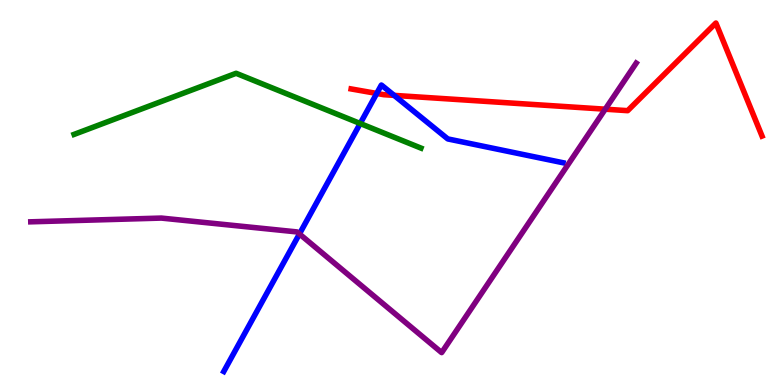[{'lines': ['blue', 'red'], 'intersections': [{'x': 4.86, 'y': 7.57}, {'x': 5.09, 'y': 7.52}]}, {'lines': ['green', 'red'], 'intersections': []}, {'lines': ['purple', 'red'], 'intersections': [{'x': 7.81, 'y': 7.16}]}, {'lines': ['blue', 'green'], 'intersections': [{'x': 4.65, 'y': 6.79}]}, {'lines': ['blue', 'purple'], 'intersections': [{'x': 3.86, 'y': 3.92}]}, {'lines': ['green', 'purple'], 'intersections': []}]